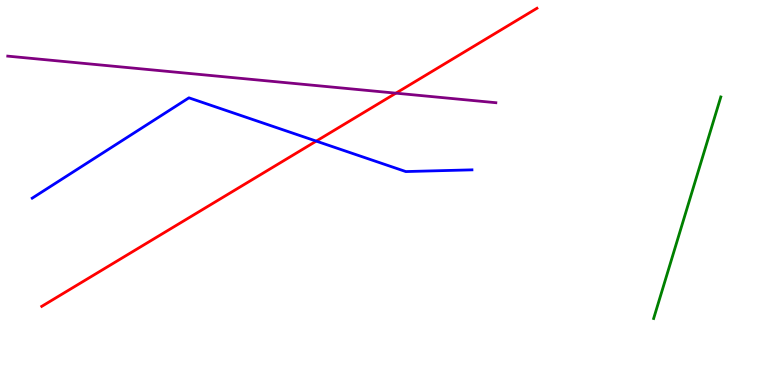[{'lines': ['blue', 'red'], 'intersections': [{'x': 4.08, 'y': 6.33}]}, {'lines': ['green', 'red'], 'intersections': []}, {'lines': ['purple', 'red'], 'intersections': [{'x': 5.11, 'y': 7.58}]}, {'lines': ['blue', 'green'], 'intersections': []}, {'lines': ['blue', 'purple'], 'intersections': []}, {'lines': ['green', 'purple'], 'intersections': []}]